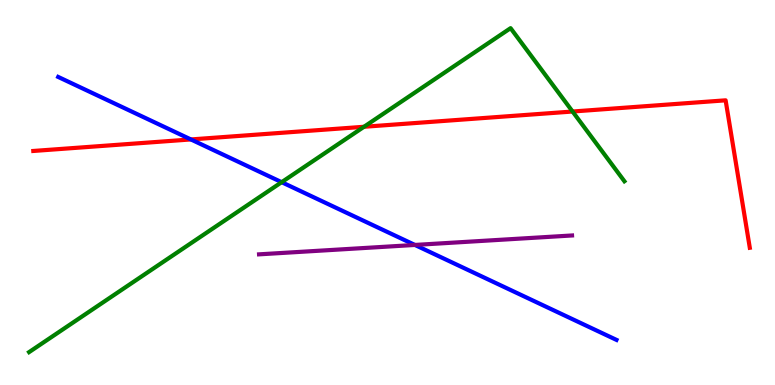[{'lines': ['blue', 'red'], 'intersections': [{'x': 2.46, 'y': 6.38}]}, {'lines': ['green', 'red'], 'intersections': [{'x': 4.7, 'y': 6.71}, {'x': 7.39, 'y': 7.1}]}, {'lines': ['purple', 'red'], 'intersections': []}, {'lines': ['blue', 'green'], 'intersections': [{'x': 3.63, 'y': 5.27}]}, {'lines': ['blue', 'purple'], 'intersections': [{'x': 5.35, 'y': 3.64}]}, {'lines': ['green', 'purple'], 'intersections': []}]